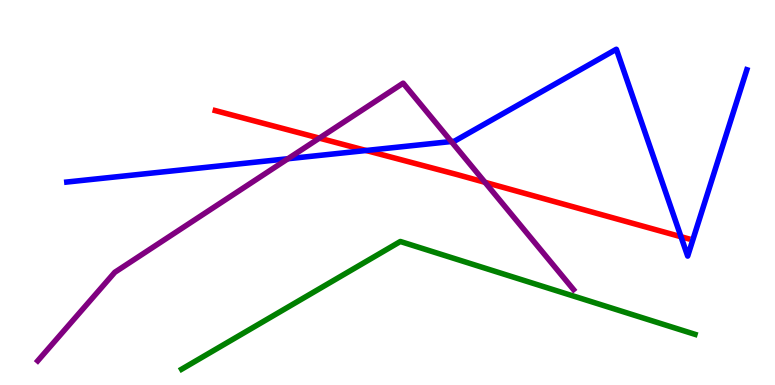[{'lines': ['blue', 'red'], 'intersections': [{'x': 4.72, 'y': 6.09}, {'x': 8.79, 'y': 3.85}]}, {'lines': ['green', 'red'], 'intersections': []}, {'lines': ['purple', 'red'], 'intersections': [{'x': 4.12, 'y': 6.41}, {'x': 6.26, 'y': 5.26}]}, {'lines': ['blue', 'green'], 'intersections': []}, {'lines': ['blue', 'purple'], 'intersections': [{'x': 3.72, 'y': 5.88}, {'x': 5.82, 'y': 6.32}]}, {'lines': ['green', 'purple'], 'intersections': []}]